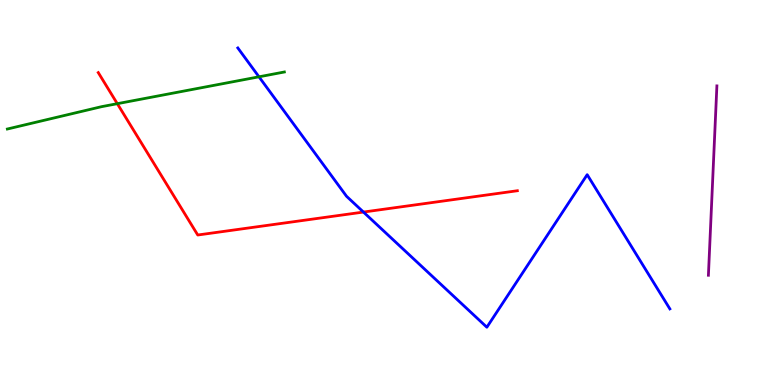[{'lines': ['blue', 'red'], 'intersections': [{'x': 4.69, 'y': 4.49}]}, {'lines': ['green', 'red'], 'intersections': [{'x': 1.51, 'y': 7.31}]}, {'lines': ['purple', 'red'], 'intersections': []}, {'lines': ['blue', 'green'], 'intersections': [{'x': 3.34, 'y': 8.0}]}, {'lines': ['blue', 'purple'], 'intersections': []}, {'lines': ['green', 'purple'], 'intersections': []}]